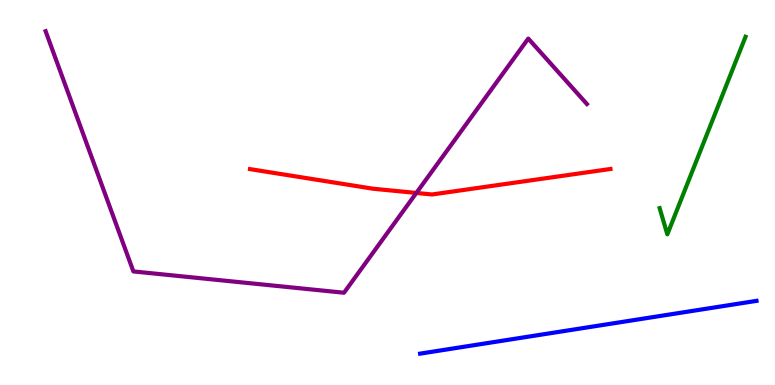[{'lines': ['blue', 'red'], 'intersections': []}, {'lines': ['green', 'red'], 'intersections': []}, {'lines': ['purple', 'red'], 'intersections': [{'x': 5.37, 'y': 4.99}]}, {'lines': ['blue', 'green'], 'intersections': []}, {'lines': ['blue', 'purple'], 'intersections': []}, {'lines': ['green', 'purple'], 'intersections': []}]